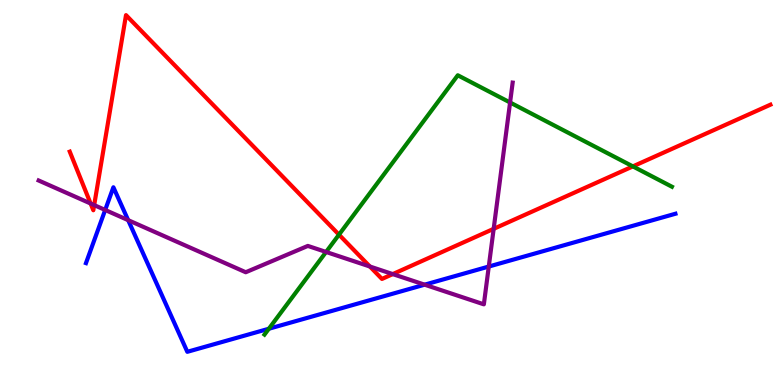[{'lines': ['blue', 'red'], 'intersections': []}, {'lines': ['green', 'red'], 'intersections': [{'x': 4.37, 'y': 3.9}, {'x': 8.17, 'y': 5.68}]}, {'lines': ['purple', 'red'], 'intersections': [{'x': 1.17, 'y': 4.71}, {'x': 1.22, 'y': 4.67}, {'x': 4.77, 'y': 3.08}, {'x': 5.07, 'y': 2.88}, {'x': 6.37, 'y': 4.06}]}, {'lines': ['blue', 'green'], 'intersections': [{'x': 3.47, 'y': 1.46}]}, {'lines': ['blue', 'purple'], 'intersections': [{'x': 1.36, 'y': 4.55}, {'x': 1.65, 'y': 4.28}, {'x': 5.48, 'y': 2.61}, {'x': 6.31, 'y': 3.08}]}, {'lines': ['green', 'purple'], 'intersections': [{'x': 4.21, 'y': 3.46}, {'x': 6.58, 'y': 7.34}]}]